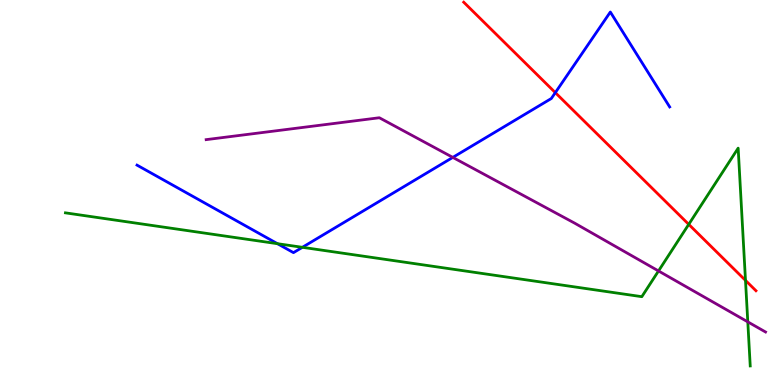[{'lines': ['blue', 'red'], 'intersections': [{'x': 7.17, 'y': 7.59}]}, {'lines': ['green', 'red'], 'intersections': [{'x': 8.89, 'y': 4.17}, {'x': 9.62, 'y': 2.72}]}, {'lines': ['purple', 'red'], 'intersections': []}, {'lines': ['blue', 'green'], 'intersections': [{'x': 3.58, 'y': 3.67}, {'x': 3.9, 'y': 3.58}]}, {'lines': ['blue', 'purple'], 'intersections': [{'x': 5.84, 'y': 5.91}]}, {'lines': ['green', 'purple'], 'intersections': [{'x': 8.5, 'y': 2.96}, {'x': 9.65, 'y': 1.64}]}]